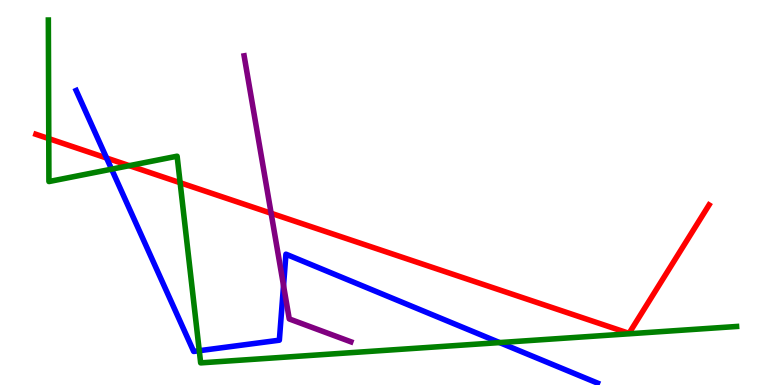[{'lines': ['blue', 'red'], 'intersections': [{'x': 1.38, 'y': 5.9}]}, {'lines': ['green', 'red'], 'intersections': [{'x': 0.629, 'y': 6.4}, {'x': 1.67, 'y': 5.7}, {'x': 2.32, 'y': 5.25}]}, {'lines': ['purple', 'red'], 'intersections': [{'x': 3.5, 'y': 4.46}]}, {'lines': ['blue', 'green'], 'intersections': [{'x': 1.44, 'y': 5.61}, {'x': 2.57, 'y': 0.891}, {'x': 6.45, 'y': 1.1}]}, {'lines': ['blue', 'purple'], 'intersections': [{'x': 3.66, 'y': 2.58}]}, {'lines': ['green', 'purple'], 'intersections': []}]